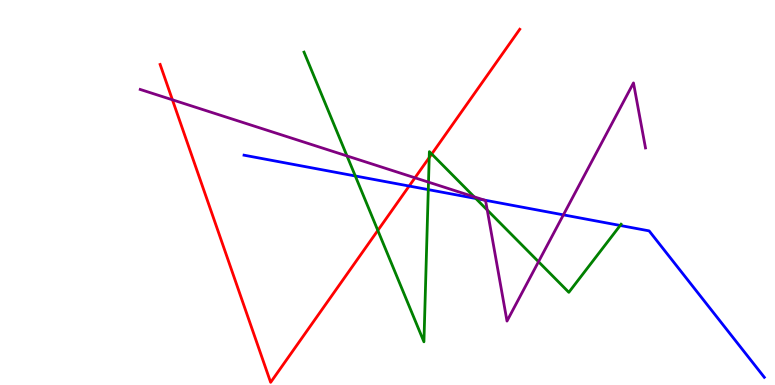[{'lines': ['blue', 'red'], 'intersections': [{'x': 5.28, 'y': 5.17}]}, {'lines': ['green', 'red'], 'intersections': [{'x': 4.88, 'y': 4.01}, {'x': 5.54, 'y': 5.91}, {'x': 5.57, 'y': 6.0}]}, {'lines': ['purple', 'red'], 'intersections': [{'x': 2.22, 'y': 7.41}, {'x': 5.35, 'y': 5.38}]}, {'lines': ['blue', 'green'], 'intersections': [{'x': 4.58, 'y': 5.43}, {'x': 5.53, 'y': 5.07}, {'x': 6.14, 'y': 4.84}, {'x': 8.0, 'y': 4.14}]}, {'lines': ['blue', 'purple'], 'intersections': [{'x': 6.25, 'y': 4.8}, {'x': 7.27, 'y': 4.42}]}, {'lines': ['green', 'purple'], 'intersections': [{'x': 4.48, 'y': 5.95}, {'x': 5.53, 'y': 5.27}, {'x': 6.12, 'y': 4.89}, {'x': 6.29, 'y': 4.55}, {'x': 6.95, 'y': 3.2}]}]